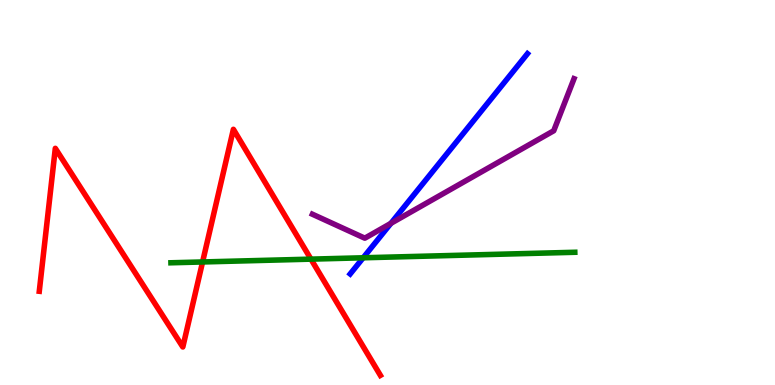[{'lines': ['blue', 'red'], 'intersections': []}, {'lines': ['green', 'red'], 'intersections': [{'x': 2.61, 'y': 3.2}, {'x': 4.01, 'y': 3.27}]}, {'lines': ['purple', 'red'], 'intersections': []}, {'lines': ['blue', 'green'], 'intersections': [{'x': 4.69, 'y': 3.3}]}, {'lines': ['blue', 'purple'], 'intersections': [{'x': 5.04, 'y': 4.2}]}, {'lines': ['green', 'purple'], 'intersections': []}]